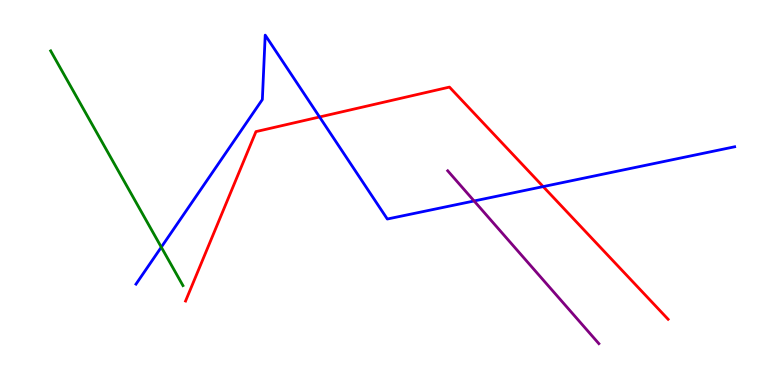[{'lines': ['blue', 'red'], 'intersections': [{'x': 4.12, 'y': 6.96}, {'x': 7.01, 'y': 5.15}]}, {'lines': ['green', 'red'], 'intersections': []}, {'lines': ['purple', 'red'], 'intersections': []}, {'lines': ['blue', 'green'], 'intersections': [{'x': 2.08, 'y': 3.58}]}, {'lines': ['blue', 'purple'], 'intersections': [{'x': 6.12, 'y': 4.78}]}, {'lines': ['green', 'purple'], 'intersections': []}]